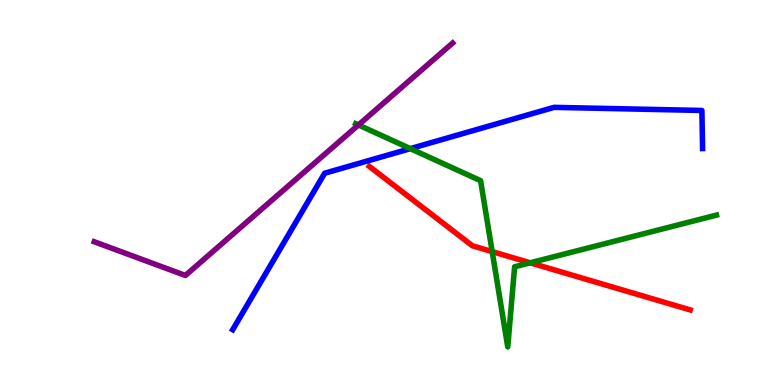[{'lines': ['blue', 'red'], 'intersections': []}, {'lines': ['green', 'red'], 'intersections': [{'x': 6.35, 'y': 3.46}, {'x': 6.84, 'y': 3.17}]}, {'lines': ['purple', 'red'], 'intersections': []}, {'lines': ['blue', 'green'], 'intersections': [{'x': 5.29, 'y': 6.14}]}, {'lines': ['blue', 'purple'], 'intersections': []}, {'lines': ['green', 'purple'], 'intersections': [{'x': 4.62, 'y': 6.75}]}]